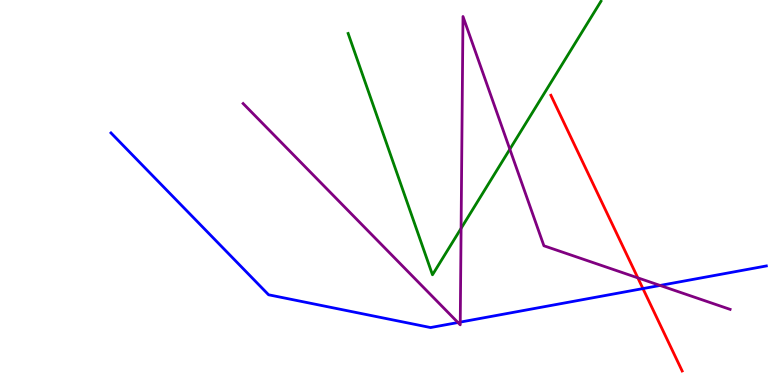[{'lines': ['blue', 'red'], 'intersections': [{'x': 8.3, 'y': 2.5}]}, {'lines': ['green', 'red'], 'intersections': []}, {'lines': ['purple', 'red'], 'intersections': [{'x': 8.23, 'y': 2.78}]}, {'lines': ['blue', 'green'], 'intersections': []}, {'lines': ['blue', 'purple'], 'intersections': [{'x': 5.91, 'y': 1.62}, {'x': 5.94, 'y': 1.63}, {'x': 8.52, 'y': 2.59}]}, {'lines': ['green', 'purple'], 'intersections': [{'x': 5.95, 'y': 4.07}, {'x': 6.58, 'y': 6.12}]}]